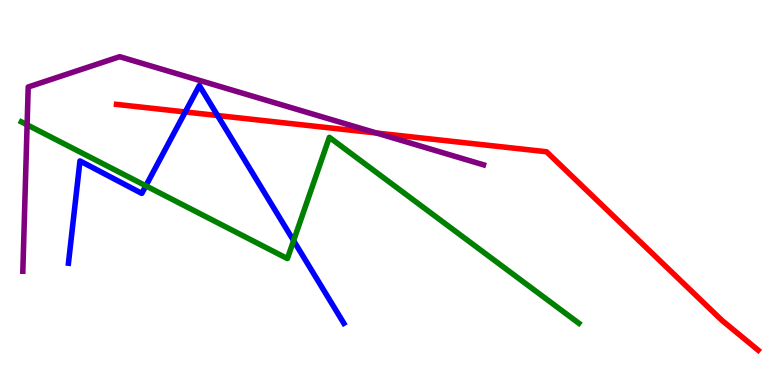[{'lines': ['blue', 'red'], 'intersections': [{'x': 2.39, 'y': 7.09}, {'x': 2.81, 'y': 7.0}]}, {'lines': ['green', 'red'], 'intersections': []}, {'lines': ['purple', 'red'], 'intersections': [{'x': 4.86, 'y': 6.54}]}, {'lines': ['blue', 'green'], 'intersections': [{'x': 1.88, 'y': 5.17}, {'x': 3.79, 'y': 3.75}]}, {'lines': ['blue', 'purple'], 'intersections': []}, {'lines': ['green', 'purple'], 'intersections': [{'x': 0.35, 'y': 6.76}]}]